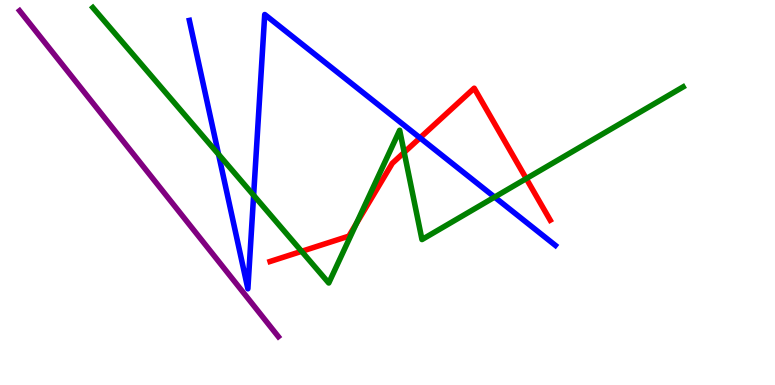[{'lines': ['blue', 'red'], 'intersections': [{'x': 5.42, 'y': 6.42}]}, {'lines': ['green', 'red'], 'intersections': [{'x': 3.89, 'y': 3.47}, {'x': 4.6, 'y': 4.2}, {'x': 5.22, 'y': 6.04}, {'x': 6.79, 'y': 5.36}]}, {'lines': ['purple', 'red'], 'intersections': []}, {'lines': ['blue', 'green'], 'intersections': [{'x': 2.82, 'y': 5.99}, {'x': 3.27, 'y': 4.93}, {'x': 6.38, 'y': 4.88}]}, {'lines': ['blue', 'purple'], 'intersections': []}, {'lines': ['green', 'purple'], 'intersections': []}]